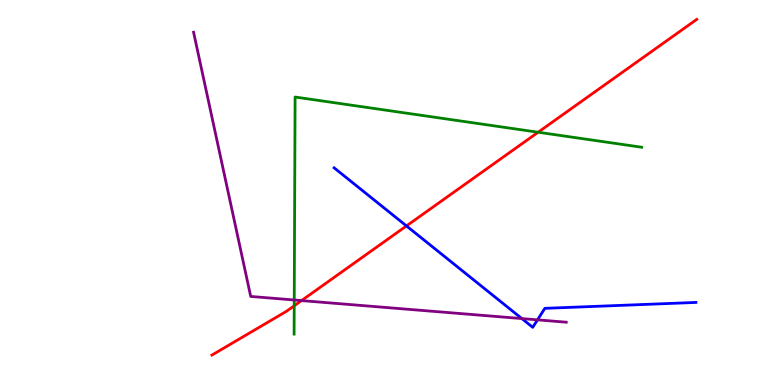[{'lines': ['blue', 'red'], 'intersections': [{'x': 5.24, 'y': 4.13}]}, {'lines': ['green', 'red'], 'intersections': [{'x': 3.8, 'y': 2.06}, {'x': 6.94, 'y': 6.57}]}, {'lines': ['purple', 'red'], 'intersections': [{'x': 3.89, 'y': 2.19}]}, {'lines': ['blue', 'green'], 'intersections': []}, {'lines': ['blue', 'purple'], 'intersections': [{'x': 6.73, 'y': 1.73}, {'x': 6.94, 'y': 1.69}]}, {'lines': ['green', 'purple'], 'intersections': [{'x': 3.8, 'y': 2.21}]}]